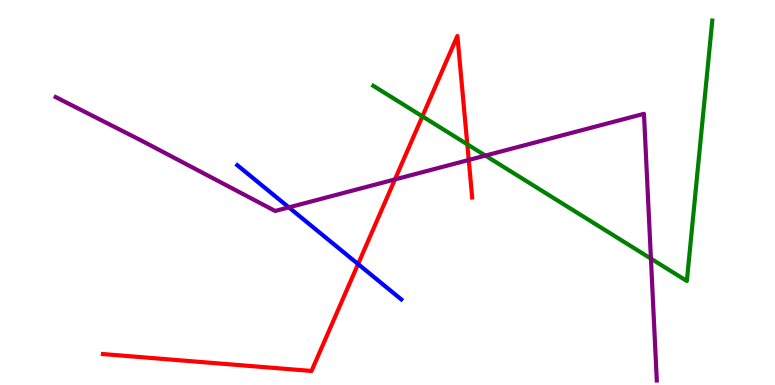[{'lines': ['blue', 'red'], 'intersections': [{'x': 4.62, 'y': 3.14}]}, {'lines': ['green', 'red'], 'intersections': [{'x': 5.45, 'y': 6.98}, {'x': 6.03, 'y': 6.25}]}, {'lines': ['purple', 'red'], 'intersections': [{'x': 5.1, 'y': 5.34}, {'x': 6.05, 'y': 5.84}]}, {'lines': ['blue', 'green'], 'intersections': []}, {'lines': ['blue', 'purple'], 'intersections': [{'x': 3.73, 'y': 4.61}]}, {'lines': ['green', 'purple'], 'intersections': [{'x': 6.26, 'y': 5.96}, {'x': 8.4, 'y': 3.28}]}]